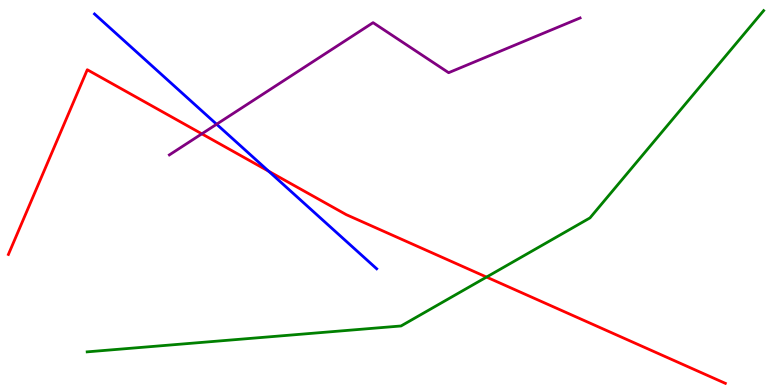[{'lines': ['blue', 'red'], 'intersections': [{'x': 3.47, 'y': 5.55}]}, {'lines': ['green', 'red'], 'intersections': [{'x': 6.28, 'y': 2.8}]}, {'lines': ['purple', 'red'], 'intersections': [{'x': 2.6, 'y': 6.52}]}, {'lines': ['blue', 'green'], 'intersections': []}, {'lines': ['blue', 'purple'], 'intersections': [{'x': 2.79, 'y': 6.77}]}, {'lines': ['green', 'purple'], 'intersections': []}]